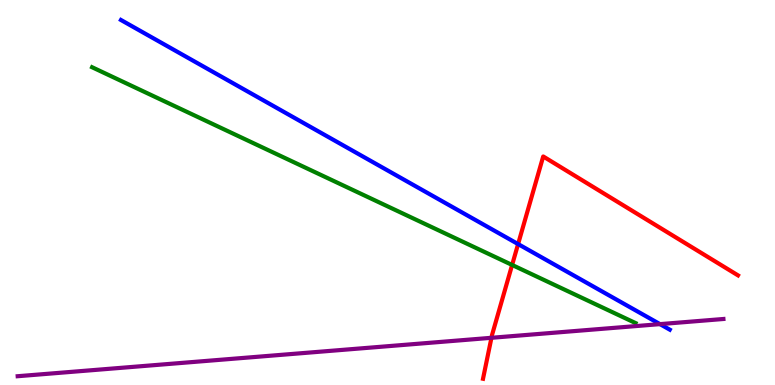[{'lines': ['blue', 'red'], 'intersections': [{'x': 6.69, 'y': 3.66}]}, {'lines': ['green', 'red'], 'intersections': [{'x': 6.61, 'y': 3.12}]}, {'lines': ['purple', 'red'], 'intersections': [{'x': 6.34, 'y': 1.23}]}, {'lines': ['blue', 'green'], 'intersections': []}, {'lines': ['blue', 'purple'], 'intersections': [{'x': 8.52, 'y': 1.58}]}, {'lines': ['green', 'purple'], 'intersections': []}]